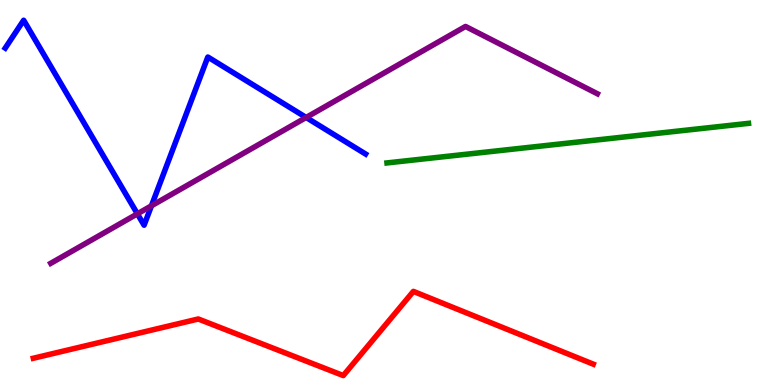[{'lines': ['blue', 'red'], 'intersections': []}, {'lines': ['green', 'red'], 'intersections': []}, {'lines': ['purple', 'red'], 'intersections': []}, {'lines': ['blue', 'green'], 'intersections': []}, {'lines': ['blue', 'purple'], 'intersections': [{'x': 1.77, 'y': 4.45}, {'x': 1.95, 'y': 4.65}, {'x': 3.95, 'y': 6.95}]}, {'lines': ['green', 'purple'], 'intersections': []}]